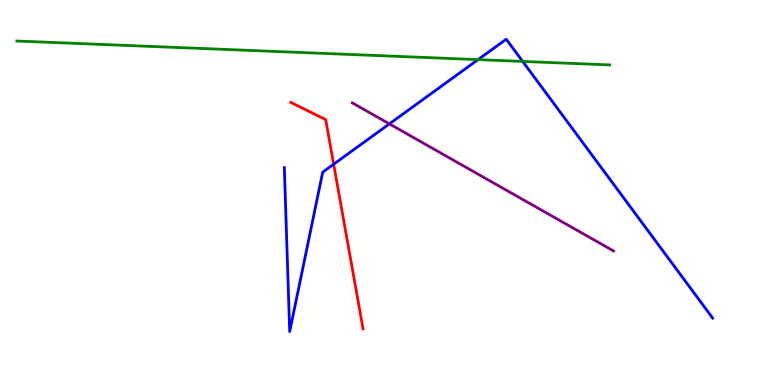[{'lines': ['blue', 'red'], 'intersections': [{'x': 4.31, 'y': 5.73}]}, {'lines': ['green', 'red'], 'intersections': []}, {'lines': ['purple', 'red'], 'intersections': []}, {'lines': ['blue', 'green'], 'intersections': [{'x': 6.17, 'y': 8.45}, {'x': 6.74, 'y': 8.4}]}, {'lines': ['blue', 'purple'], 'intersections': [{'x': 5.02, 'y': 6.78}]}, {'lines': ['green', 'purple'], 'intersections': []}]